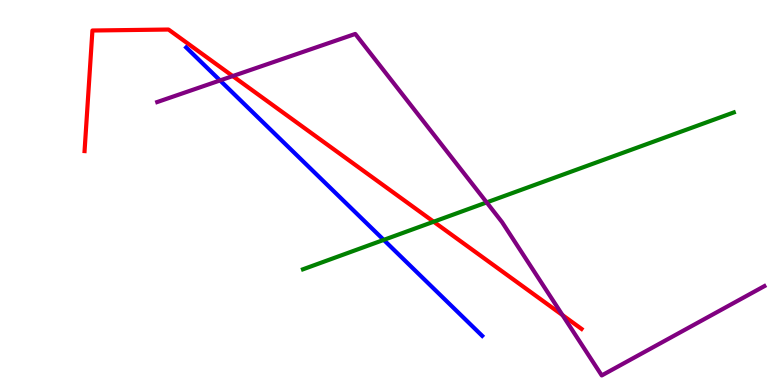[{'lines': ['blue', 'red'], 'intersections': []}, {'lines': ['green', 'red'], 'intersections': [{'x': 5.6, 'y': 4.24}]}, {'lines': ['purple', 'red'], 'intersections': [{'x': 3.0, 'y': 8.02}, {'x': 7.26, 'y': 1.82}]}, {'lines': ['blue', 'green'], 'intersections': [{'x': 4.95, 'y': 3.77}]}, {'lines': ['blue', 'purple'], 'intersections': [{'x': 2.84, 'y': 7.91}]}, {'lines': ['green', 'purple'], 'intersections': [{'x': 6.28, 'y': 4.74}]}]